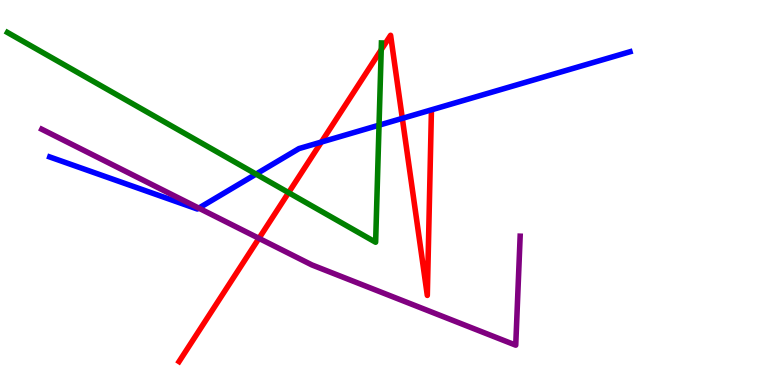[{'lines': ['blue', 'red'], 'intersections': [{'x': 4.15, 'y': 6.31}, {'x': 5.19, 'y': 6.93}]}, {'lines': ['green', 'red'], 'intersections': [{'x': 3.72, 'y': 5.0}, {'x': 4.92, 'y': 8.71}]}, {'lines': ['purple', 'red'], 'intersections': [{'x': 3.34, 'y': 3.81}]}, {'lines': ['blue', 'green'], 'intersections': [{'x': 3.3, 'y': 5.48}, {'x': 4.89, 'y': 6.75}]}, {'lines': ['blue', 'purple'], 'intersections': [{'x': 2.56, 'y': 4.59}]}, {'lines': ['green', 'purple'], 'intersections': []}]